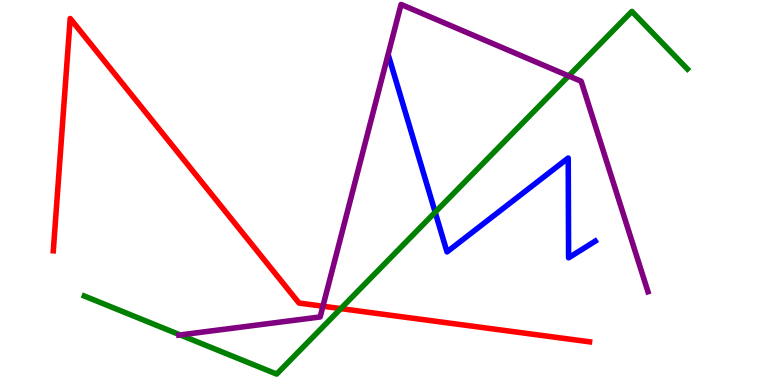[{'lines': ['blue', 'red'], 'intersections': []}, {'lines': ['green', 'red'], 'intersections': [{'x': 4.4, 'y': 1.98}]}, {'lines': ['purple', 'red'], 'intersections': [{'x': 4.17, 'y': 2.05}]}, {'lines': ['blue', 'green'], 'intersections': [{'x': 5.62, 'y': 4.49}]}, {'lines': ['blue', 'purple'], 'intersections': []}, {'lines': ['green', 'purple'], 'intersections': [{'x': 2.33, 'y': 1.3}, {'x': 7.34, 'y': 8.03}]}]